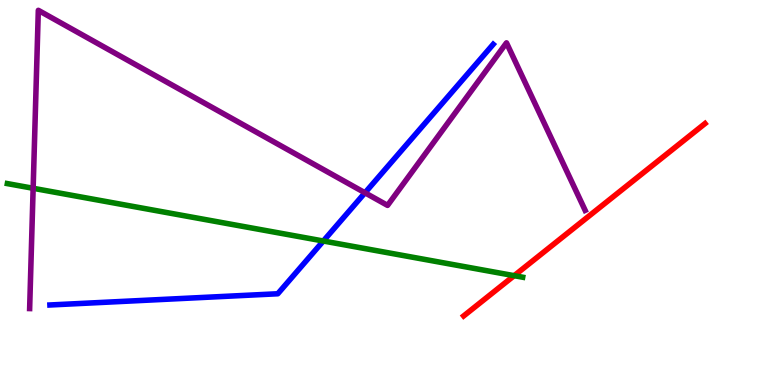[{'lines': ['blue', 'red'], 'intersections': []}, {'lines': ['green', 'red'], 'intersections': [{'x': 6.63, 'y': 2.84}]}, {'lines': ['purple', 'red'], 'intersections': []}, {'lines': ['blue', 'green'], 'intersections': [{'x': 4.17, 'y': 3.74}]}, {'lines': ['blue', 'purple'], 'intersections': [{'x': 4.71, 'y': 4.99}]}, {'lines': ['green', 'purple'], 'intersections': [{'x': 0.428, 'y': 5.11}]}]